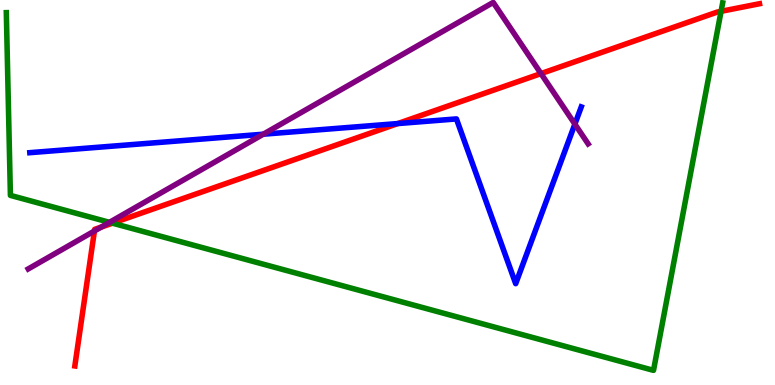[{'lines': ['blue', 'red'], 'intersections': [{'x': 5.13, 'y': 6.79}]}, {'lines': ['green', 'red'], 'intersections': [{'x': 1.45, 'y': 4.2}, {'x': 9.3, 'y': 9.71}]}, {'lines': ['purple', 'red'], 'intersections': [{'x': 1.22, 'y': 4.0}, {'x': 1.31, 'y': 4.1}, {'x': 6.98, 'y': 8.09}]}, {'lines': ['blue', 'green'], 'intersections': []}, {'lines': ['blue', 'purple'], 'intersections': [{'x': 3.4, 'y': 6.51}, {'x': 7.42, 'y': 6.78}]}, {'lines': ['green', 'purple'], 'intersections': [{'x': 1.41, 'y': 4.22}]}]